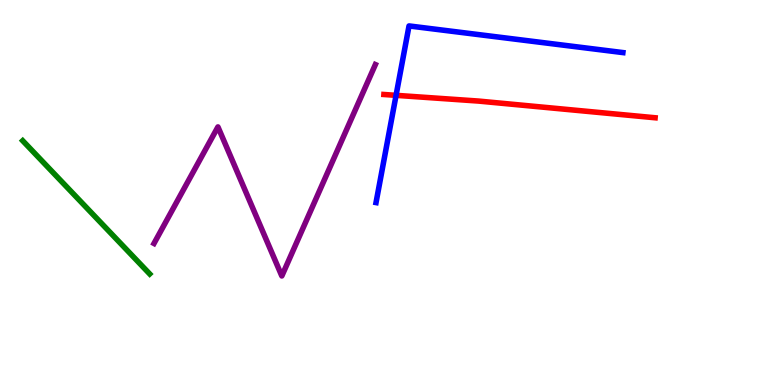[{'lines': ['blue', 'red'], 'intersections': [{'x': 5.11, 'y': 7.52}]}, {'lines': ['green', 'red'], 'intersections': []}, {'lines': ['purple', 'red'], 'intersections': []}, {'lines': ['blue', 'green'], 'intersections': []}, {'lines': ['blue', 'purple'], 'intersections': []}, {'lines': ['green', 'purple'], 'intersections': []}]